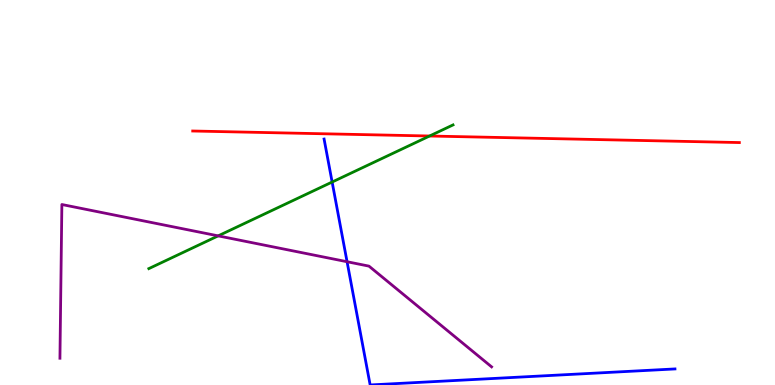[{'lines': ['blue', 'red'], 'intersections': []}, {'lines': ['green', 'red'], 'intersections': [{'x': 5.54, 'y': 6.47}]}, {'lines': ['purple', 'red'], 'intersections': []}, {'lines': ['blue', 'green'], 'intersections': [{'x': 4.29, 'y': 5.27}]}, {'lines': ['blue', 'purple'], 'intersections': [{'x': 4.48, 'y': 3.2}]}, {'lines': ['green', 'purple'], 'intersections': [{'x': 2.81, 'y': 3.87}]}]